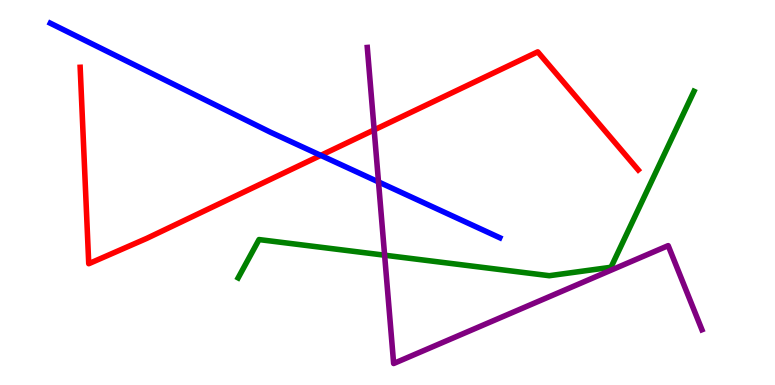[{'lines': ['blue', 'red'], 'intersections': [{'x': 4.14, 'y': 5.96}]}, {'lines': ['green', 'red'], 'intersections': []}, {'lines': ['purple', 'red'], 'intersections': [{'x': 4.83, 'y': 6.63}]}, {'lines': ['blue', 'green'], 'intersections': []}, {'lines': ['blue', 'purple'], 'intersections': [{'x': 4.88, 'y': 5.27}]}, {'lines': ['green', 'purple'], 'intersections': [{'x': 4.96, 'y': 3.37}]}]